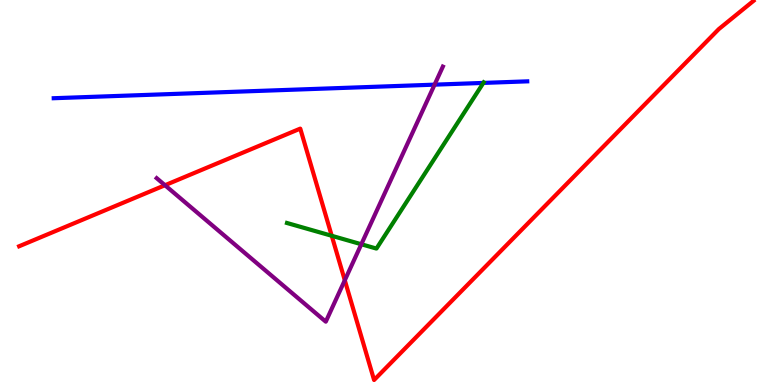[{'lines': ['blue', 'red'], 'intersections': []}, {'lines': ['green', 'red'], 'intersections': [{'x': 4.28, 'y': 3.88}]}, {'lines': ['purple', 'red'], 'intersections': [{'x': 2.13, 'y': 5.19}, {'x': 4.45, 'y': 2.72}]}, {'lines': ['blue', 'green'], 'intersections': [{'x': 6.24, 'y': 7.85}]}, {'lines': ['blue', 'purple'], 'intersections': [{'x': 5.61, 'y': 7.8}]}, {'lines': ['green', 'purple'], 'intersections': [{'x': 4.66, 'y': 3.66}]}]